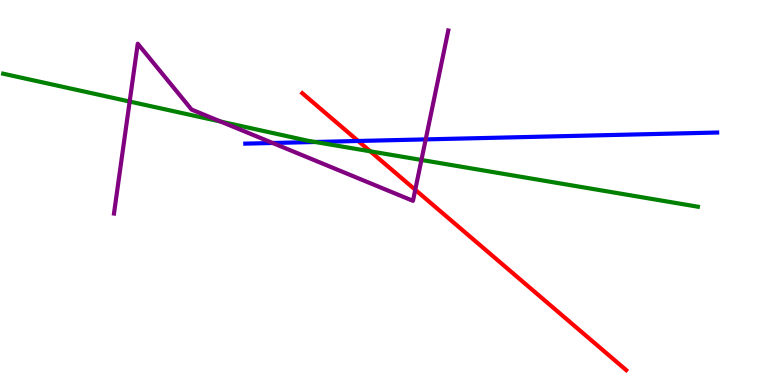[{'lines': ['blue', 'red'], 'intersections': [{'x': 4.62, 'y': 6.34}]}, {'lines': ['green', 'red'], 'intersections': [{'x': 4.78, 'y': 6.07}]}, {'lines': ['purple', 'red'], 'intersections': [{'x': 5.36, 'y': 5.07}]}, {'lines': ['blue', 'green'], 'intersections': [{'x': 4.07, 'y': 6.31}]}, {'lines': ['blue', 'purple'], 'intersections': [{'x': 3.52, 'y': 6.29}, {'x': 5.49, 'y': 6.38}]}, {'lines': ['green', 'purple'], 'intersections': [{'x': 1.67, 'y': 7.36}, {'x': 2.85, 'y': 6.84}, {'x': 5.44, 'y': 5.85}]}]